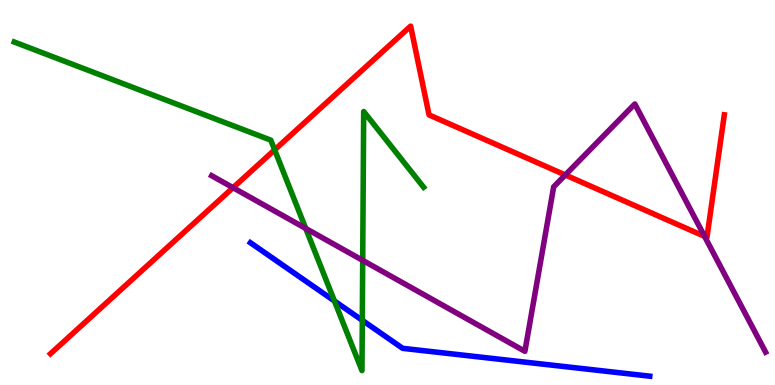[{'lines': ['blue', 'red'], 'intersections': []}, {'lines': ['green', 'red'], 'intersections': [{'x': 3.54, 'y': 6.11}]}, {'lines': ['purple', 'red'], 'intersections': [{'x': 3.01, 'y': 5.13}, {'x': 7.29, 'y': 5.46}, {'x': 9.09, 'y': 3.86}]}, {'lines': ['blue', 'green'], 'intersections': [{'x': 4.32, 'y': 2.18}, {'x': 4.67, 'y': 1.68}]}, {'lines': ['blue', 'purple'], 'intersections': []}, {'lines': ['green', 'purple'], 'intersections': [{'x': 3.94, 'y': 4.07}, {'x': 4.68, 'y': 3.24}]}]